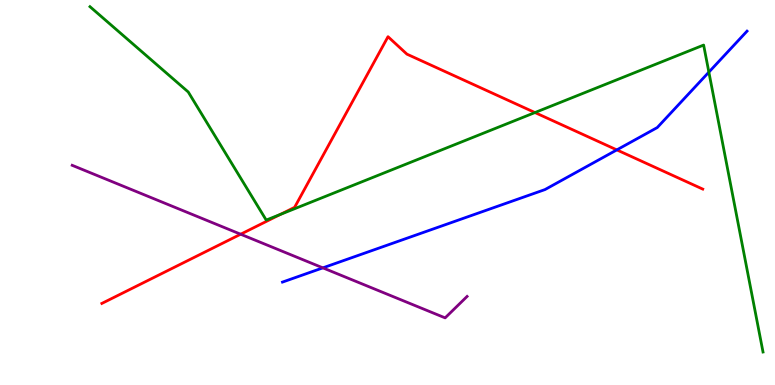[{'lines': ['blue', 'red'], 'intersections': [{'x': 7.96, 'y': 6.11}]}, {'lines': ['green', 'red'], 'intersections': [{'x': 3.62, 'y': 4.43}, {'x': 6.9, 'y': 7.08}]}, {'lines': ['purple', 'red'], 'intersections': [{'x': 3.11, 'y': 3.92}]}, {'lines': ['blue', 'green'], 'intersections': [{'x': 9.15, 'y': 8.13}]}, {'lines': ['blue', 'purple'], 'intersections': [{'x': 4.17, 'y': 3.04}]}, {'lines': ['green', 'purple'], 'intersections': []}]